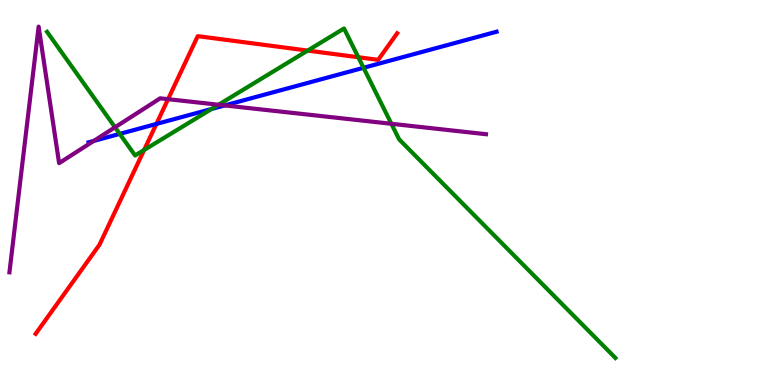[{'lines': ['blue', 'red'], 'intersections': [{'x': 2.02, 'y': 6.78}]}, {'lines': ['green', 'red'], 'intersections': [{'x': 1.86, 'y': 6.1}, {'x': 3.97, 'y': 8.69}, {'x': 4.62, 'y': 8.51}]}, {'lines': ['purple', 'red'], 'intersections': [{'x': 2.17, 'y': 7.42}]}, {'lines': ['blue', 'green'], 'intersections': [{'x': 1.54, 'y': 6.52}, {'x': 2.73, 'y': 7.17}, {'x': 4.69, 'y': 8.24}]}, {'lines': ['blue', 'purple'], 'intersections': [{'x': 1.21, 'y': 6.34}, {'x': 2.9, 'y': 7.26}]}, {'lines': ['green', 'purple'], 'intersections': [{'x': 1.48, 'y': 6.69}, {'x': 2.82, 'y': 7.28}, {'x': 5.05, 'y': 6.78}]}]